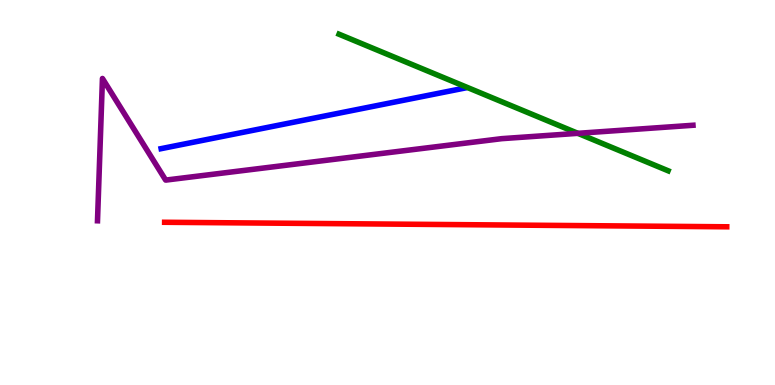[{'lines': ['blue', 'red'], 'intersections': []}, {'lines': ['green', 'red'], 'intersections': []}, {'lines': ['purple', 'red'], 'intersections': []}, {'lines': ['blue', 'green'], 'intersections': []}, {'lines': ['blue', 'purple'], 'intersections': []}, {'lines': ['green', 'purple'], 'intersections': [{'x': 7.46, 'y': 6.54}]}]